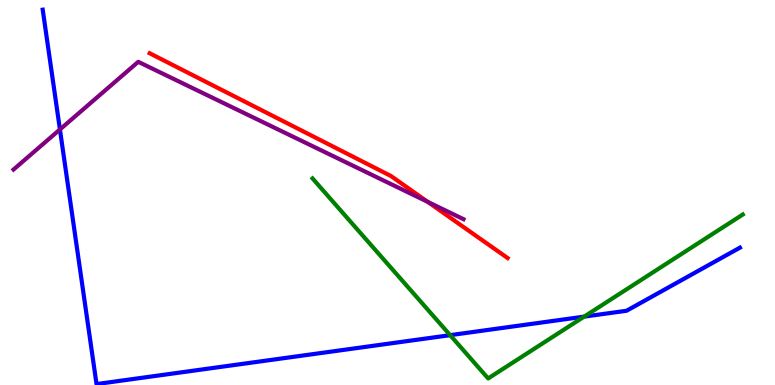[{'lines': ['blue', 'red'], 'intersections': []}, {'lines': ['green', 'red'], 'intersections': []}, {'lines': ['purple', 'red'], 'intersections': [{'x': 5.52, 'y': 4.76}]}, {'lines': ['blue', 'green'], 'intersections': [{'x': 5.81, 'y': 1.29}, {'x': 7.54, 'y': 1.78}]}, {'lines': ['blue', 'purple'], 'intersections': [{'x': 0.773, 'y': 6.64}]}, {'lines': ['green', 'purple'], 'intersections': []}]